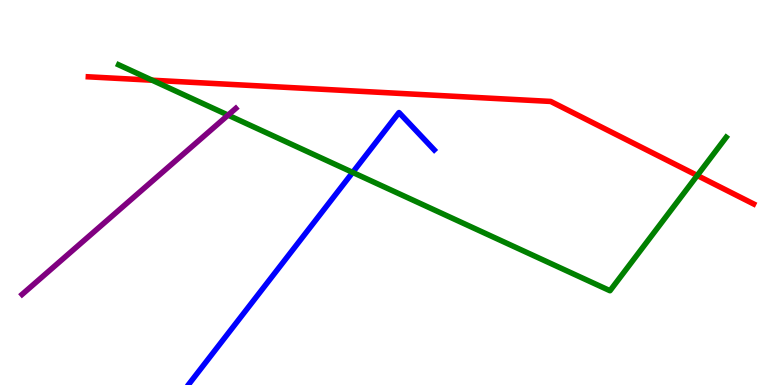[{'lines': ['blue', 'red'], 'intersections': []}, {'lines': ['green', 'red'], 'intersections': [{'x': 1.96, 'y': 7.92}, {'x': 9.0, 'y': 5.44}]}, {'lines': ['purple', 'red'], 'intersections': []}, {'lines': ['blue', 'green'], 'intersections': [{'x': 4.55, 'y': 5.52}]}, {'lines': ['blue', 'purple'], 'intersections': []}, {'lines': ['green', 'purple'], 'intersections': [{'x': 2.94, 'y': 7.01}]}]